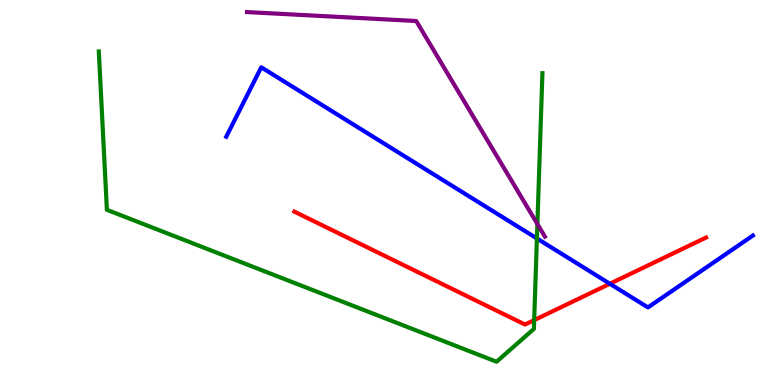[{'lines': ['blue', 'red'], 'intersections': [{'x': 7.87, 'y': 2.63}]}, {'lines': ['green', 'red'], 'intersections': [{'x': 6.89, 'y': 1.69}]}, {'lines': ['purple', 'red'], 'intersections': []}, {'lines': ['blue', 'green'], 'intersections': [{'x': 6.93, 'y': 3.81}]}, {'lines': ['blue', 'purple'], 'intersections': []}, {'lines': ['green', 'purple'], 'intersections': [{'x': 6.93, 'y': 4.18}]}]